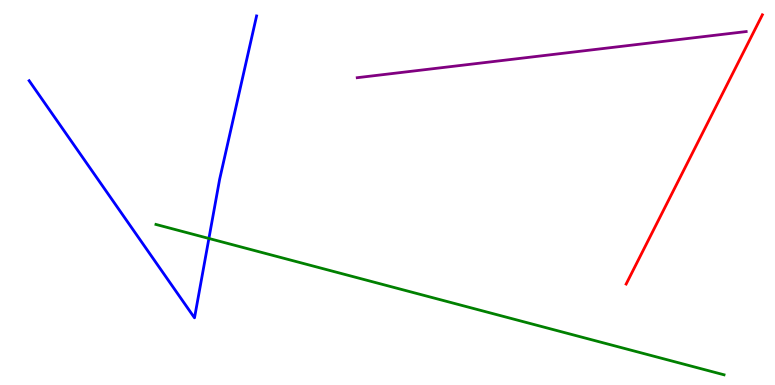[{'lines': ['blue', 'red'], 'intersections': []}, {'lines': ['green', 'red'], 'intersections': []}, {'lines': ['purple', 'red'], 'intersections': []}, {'lines': ['blue', 'green'], 'intersections': [{'x': 2.7, 'y': 3.81}]}, {'lines': ['blue', 'purple'], 'intersections': []}, {'lines': ['green', 'purple'], 'intersections': []}]